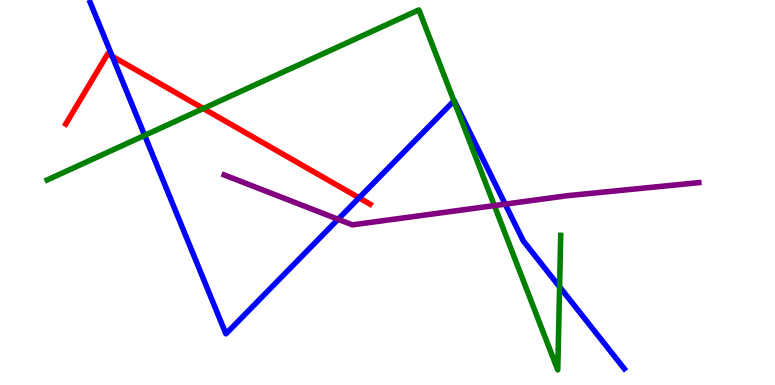[{'lines': ['blue', 'red'], 'intersections': [{'x': 1.45, 'y': 8.54}, {'x': 4.63, 'y': 4.86}]}, {'lines': ['green', 'red'], 'intersections': [{'x': 2.62, 'y': 7.18}]}, {'lines': ['purple', 'red'], 'intersections': []}, {'lines': ['blue', 'green'], 'intersections': [{'x': 1.87, 'y': 6.48}, {'x': 5.86, 'y': 7.38}, {'x': 7.22, 'y': 2.55}]}, {'lines': ['blue', 'purple'], 'intersections': [{'x': 4.36, 'y': 4.3}, {'x': 6.52, 'y': 4.7}]}, {'lines': ['green', 'purple'], 'intersections': [{'x': 6.38, 'y': 4.66}]}]